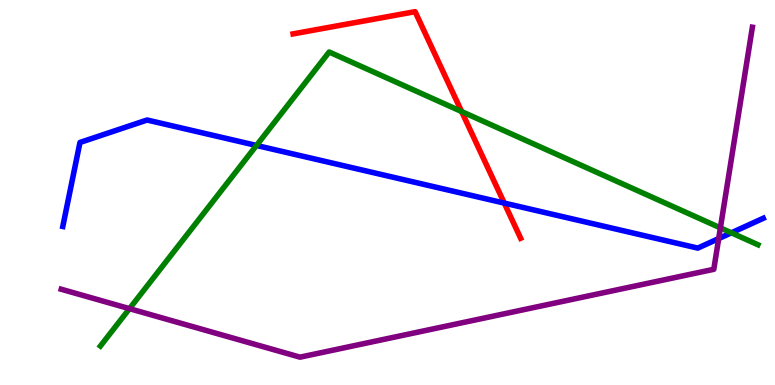[{'lines': ['blue', 'red'], 'intersections': [{'x': 6.51, 'y': 4.72}]}, {'lines': ['green', 'red'], 'intersections': [{'x': 5.96, 'y': 7.1}]}, {'lines': ['purple', 'red'], 'intersections': []}, {'lines': ['blue', 'green'], 'intersections': [{'x': 3.31, 'y': 6.22}, {'x': 9.44, 'y': 3.95}]}, {'lines': ['blue', 'purple'], 'intersections': [{'x': 9.27, 'y': 3.8}]}, {'lines': ['green', 'purple'], 'intersections': [{'x': 1.67, 'y': 1.98}, {'x': 9.3, 'y': 4.08}]}]